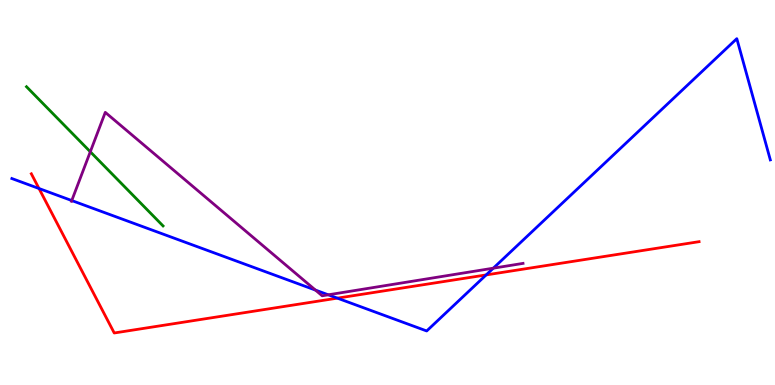[{'lines': ['blue', 'red'], 'intersections': [{'x': 0.503, 'y': 5.1}, {'x': 4.35, 'y': 2.26}, {'x': 6.27, 'y': 2.86}]}, {'lines': ['green', 'red'], 'intersections': []}, {'lines': ['purple', 'red'], 'intersections': []}, {'lines': ['blue', 'green'], 'intersections': []}, {'lines': ['blue', 'purple'], 'intersections': [{'x': 0.926, 'y': 4.79}, {'x': 4.07, 'y': 2.47}, {'x': 4.24, 'y': 2.34}, {'x': 6.37, 'y': 3.03}]}, {'lines': ['green', 'purple'], 'intersections': [{'x': 1.17, 'y': 6.06}]}]